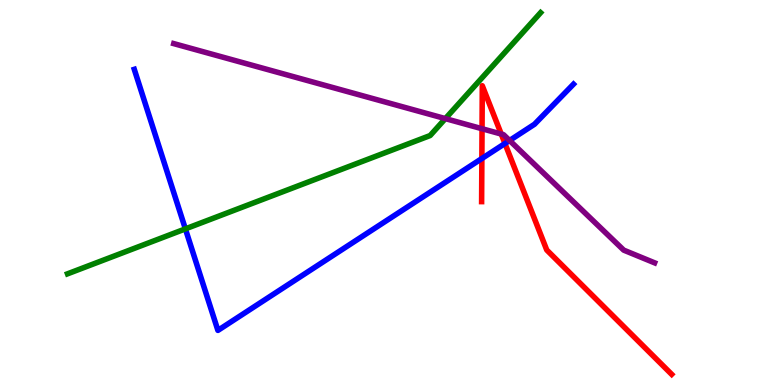[{'lines': ['blue', 'red'], 'intersections': [{'x': 6.22, 'y': 5.88}, {'x': 6.52, 'y': 6.27}]}, {'lines': ['green', 'red'], 'intersections': []}, {'lines': ['purple', 'red'], 'intersections': [{'x': 6.22, 'y': 6.66}, {'x': 6.47, 'y': 6.52}]}, {'lines': ['blue', 'green'], 'intersections': [{'x': 2.39, 'y': 4.06}]}, {'lines': ['blue', 'purple'], 'intersections': [{'x': 6.58, 'y': 6.35}]}, {'lines': ['green', 'purple'], 'intersections': [{'x': 5.75, 'y': 6.92}]}]